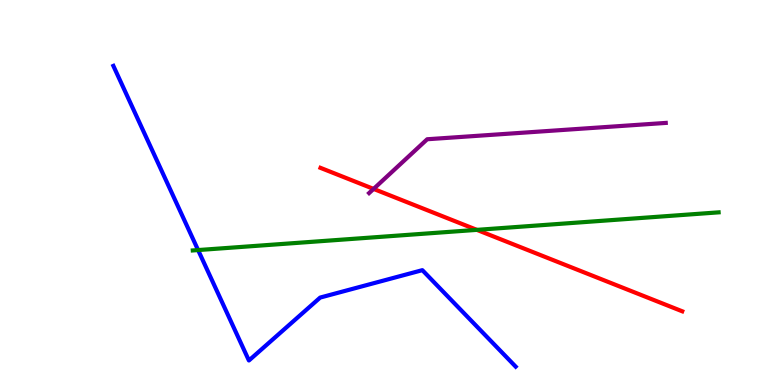[{'lines': ['blue', 'red'], 'intersections': []}, {'lines': ['green', 'red'], 'intersections': [{'x': 6.15, 'y': 4.03}]}, {'lines': ['purple', 'red'], 'intersections': [{'x': 4.82, 'y': 5.09}]}, {'lines': ['blue', 'green'], 'intersections': [{'x': 2.56, 'y': 3.5}]}, {'lines': ['blue', 'purple'], 'intersections': []}, {'lines': ['green', 'purple'], 'intersections': []}]